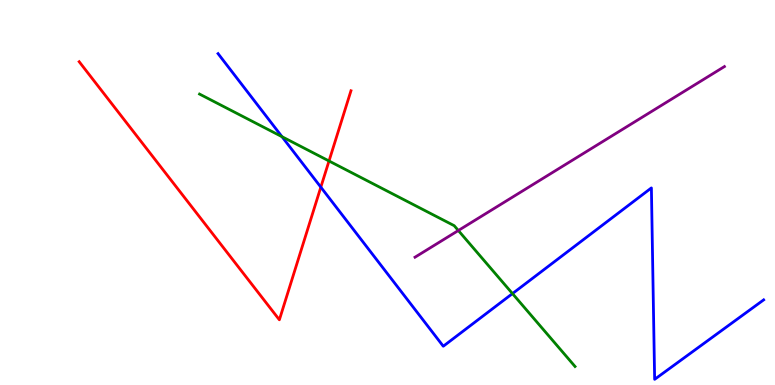[{'lines': ['blue', 'red'], 'intersections': [{'x': 4.14, 'y': 5.14}]}, {'lines': ['green', 'red'], 'intersections': [{'x': 4.25, 'y': 5.82}]}, {'lines': ['purple', 'red'], 'intersections': []}, {'lines': ['blue', 'green'], 'intersections': [{'x': 3.64, 'y': 6.45}, {'x': 6.61, 'y': 2.37}]}, {'lines': ['blue', 'purple'], 'intersections': []}, {'lines': ['green', 'purple'], 'intersections': [{'x': 5.91, 'y': 4.01}]}]